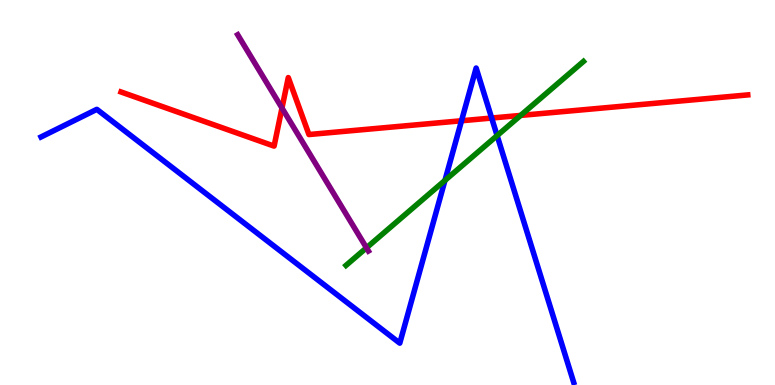[{'lines': ['blue', 'red'], 'intersections': [{'x': 5.95, 'y': 6.86}, {'x': 6.34, 'y': 6.93}]}, {'lines': ['green', 'red'], 'intersections': [{'x': 6.72, 'y': 7.0}]}, {'lines': ['purple', 'red'], 'intersections': [{'x': 3.64, 'y': 7.19}]}, {'lines': ['blue', 'green'], 'intersections': [{'x': 5.74, 'y': 5.31}, {'x': 6.41, 'y': 6.48}]}, {'lines': ['blue', 'purple'], 'intersections': []}, {'lines': ['green', 'purple'], 'intersections': [{'x': 4.73, 'y': 3.56}]}]